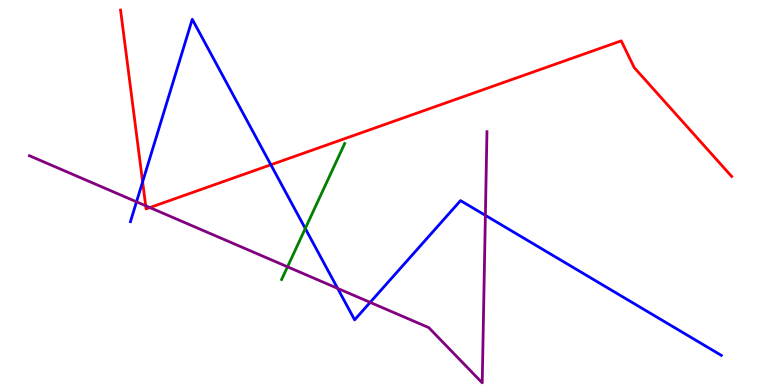[{'lines': ['blue', 'red'], 'intersections': [{'x': 1.84, 'y': 5.28}, {'x': 3.49, 'y': 5.72}]}, {'lines': ['green', 'red'], 'intersections': []}, {'lines': ['purple', 'red'], 'intersections': [{'x': 1.88, 'y': 4.66}, {'x': 1.93, 'y': 4.61}]}, {'lines': ['blue', 'green'], 'intersections': [{'x': 3.94, 'y': 4.07}]}, {'lines': ['blue', 'purple'], 'intersections': [{'x': 1.76, 'y': 4.76}, {'x': 4.36, 'y': 2.51}, {'x': 4.78, 'y': 2.15}, {'x': 6.26, 'y': 4.41}]}, {'lines': ['green', 'purple'], 'intersections': [{'x': 3.71, 'y': 3.07}]}]